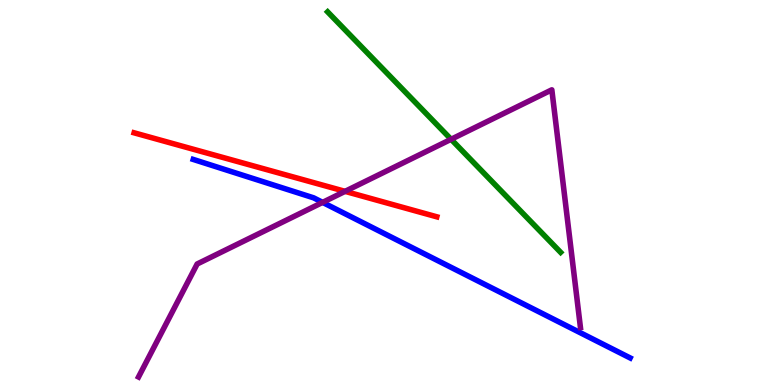[{'lines': ['blue', 'red'], 'intersections': []}, {'lines': ['green', 'red'], 'intersections': []}, {'lines': ['purple', 'red'], 'intersections': [{'x': 4.45, 'y': 5.03}]}, {'lines': ['blue', 'green'], 'intersections': []}, {'lines': ['blue', 'purple'], 'intersections': [{'x': 4.16, 'y': 4.74}]}, {'lines': ['green', 'purple'], 'intersections': [{'x': 5.82, 'y': 6.38}]}]